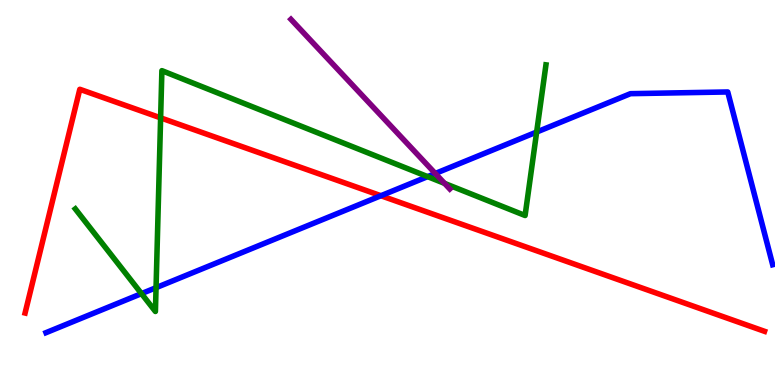[{'lines': ['blue', 'red'], 'intersections': [{'x': 4.92, 'y': 4.92}]}, {'lines': ['green', 'red'], 'intersections': [{'x': 2.07, 'y': 6.94}]}, {'lines': ['purple', 'red'], 'intersections': []}, {'lines': ['blue', 'green'], 'intersections': [{'x': 1.83, 'y': 2.37}, {'x': 2.01, 'y': 2.53}, {'x': 5.52, 'y': 5.41}, {'x': 6.92, 'y': 6.57}]}, {'lines': ['blue', 'purple'], 'intersections': [{'x': 5.62, 'y': 5.49}]}, {'lines': ['green', 'purple'], 'intersections': [{'x': 5.74, 'y': 5.24}]}]